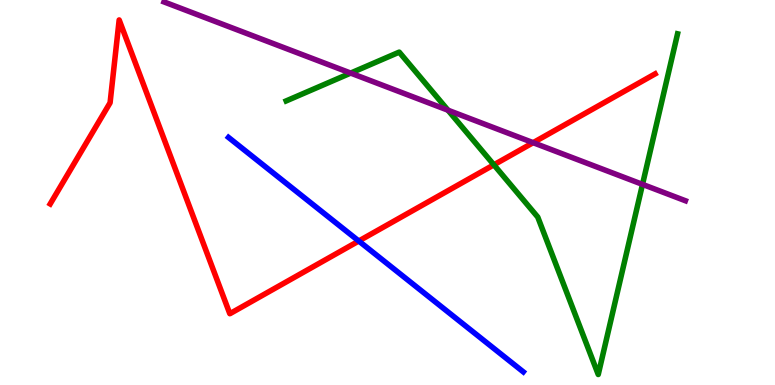[{'lines': ['blue', 'red'], 'intersections': [{'x': 4.63, 'y': 3.74}]}, {'lines': ['green', 'red'], 'intersections': [{'x': 6.37, 'y': 5.72}]}, {'lines': ['purple', 'red'], 'intersections': [{'x': 6.88, 'y': 6.29}]}, {'lines': ['blue', 'green'], 'intersections': []}, {'lines': ['blue', 'purple'], 'intersections': []}, {'lines': ['green', 'purple'], 'intersections': [{'x': 4.52, 'y': 8.1}, {'x': 5.78, 'y': 7.14}, {'x': 8.29, 'y': 5.21}]}]